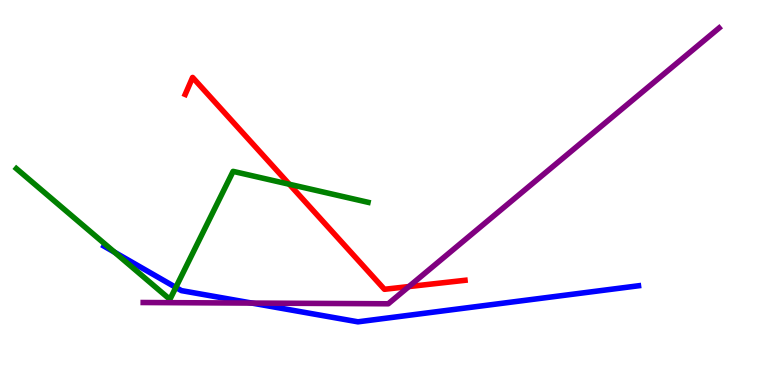[{'lines': ['blue', 'red'], 'intersections': []}, {'lines': ['green', 'red'], 'intersections': [{'x': 3.73, 'y': 5.21}]}, {'lines': ['purple', 'red'], 'intersections': [{'x': 5.28, 'y': 2.56}]}, {'lines': ['blue', 'green'], 'intersections': [{'x': 1.48, 'y': 3.45}, {'x': 2.27, 'y': 2.53}]}, {'lines': ['blue', 'purple'], 'intersections': [{'x': 3.25, 'y': 2.13}]}, {'lines': ['green', 'purple'], 'intersections': []}]